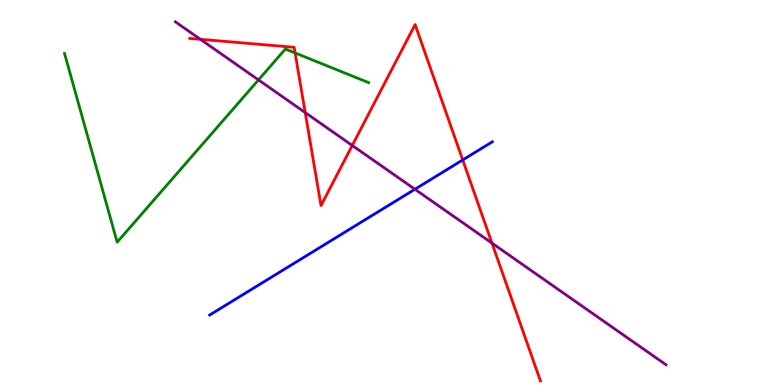[{'lines': ['blue', 'red'], 'intersections': [{'x': 5.97, 'y': 5.85}]}, {'lines': ['green', 'red'], 'intersections': [{'x': 3.81, 'y': 8.63}]}, {'lines': ['purple', 'red'], 'intersections': [{'x': 2.59, 'y': 8.98}, {'x': 3.94, 'y': 7.08}, {'x': 4.55, 'y': 6.22}, {'x': 6.35, 'y': 3.69}]}, {'lines': ['blue', 'green'], 'intersections': []}, {'lines': ['blue', 'purple'], 'intersections': [{'x': 5.35, 'y': 5.08}]}, {'lines': ['green', 'purple'], 'intersections': [{'x': 3.34, 'y': 7.92}]}]